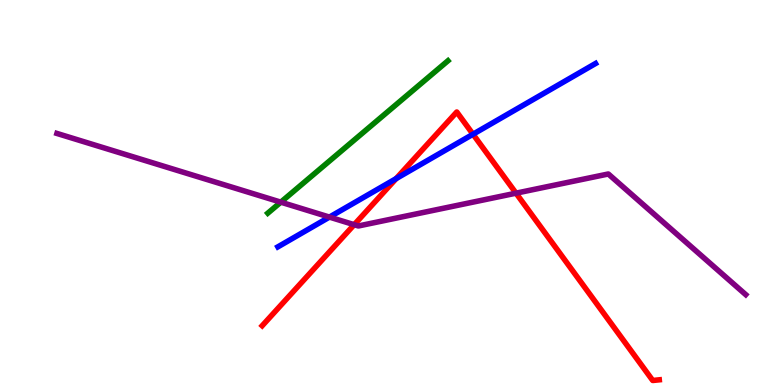[{'lines': ['blue', 'red'], 'intersections': [{'x': 5.11, 'y': 5.36}, {'x': 6.1, 'y': 6.51}]}, {'lines': ['green', 'red'], 'intersections': []}, {'lines': ['purple', 'red'], 'intersections': [{'x': 4.57, 'y': 4.16}, {'x': 6.66, 'y': 4.98}]}, {'lines': ['blue', 'green'], 'intersections': []}, {'lines': ['blue', 'purple'], 'intersections': [{'x': 4.25, 'y': 4.36}]}, {'lines': ['green', 'purple'], 'intersections': [{'x': 3.62, 'y': 4.75}]}]